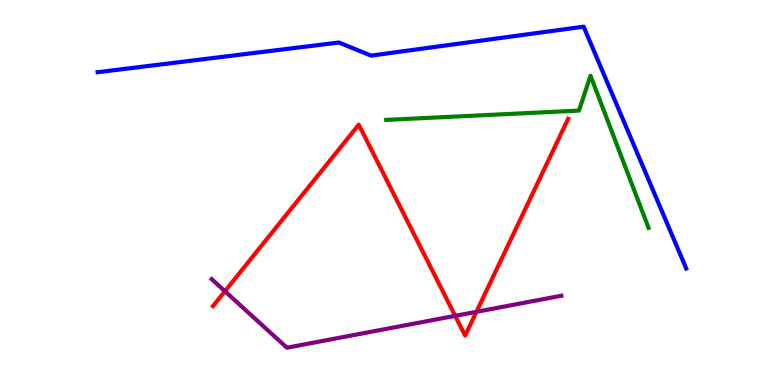[{'lines': ['blue', 'red'], 'intersections': []}, {'lines': ['green', 'red'], 'intersections': []}, {'lines': ['purple', 'red'], 'intersections': [{'x': 2.9, 'y': 2.44}, {'x': 5.87, 'y': 1.8}, {'x': 6.15, 'y': 1.9}]}, {'lines': ['blue', 'green'], 'intersections': []}, {'lines': ['blue', 'purple'], 'intersections': []}, {'lines': ['green', 'purple'], 'intersections': []}]